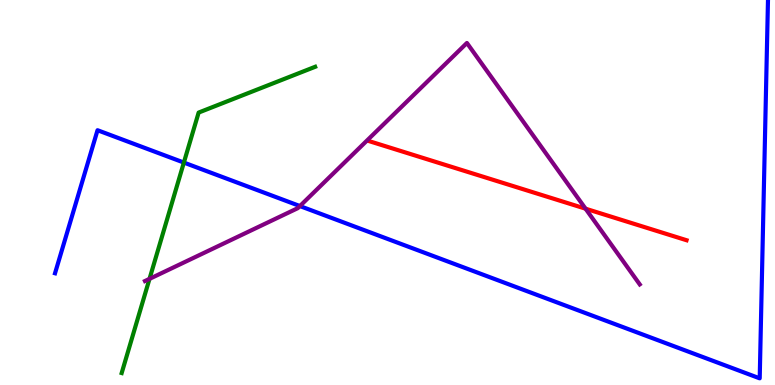[{'lines': ['blue', 'red'], 'intersections': []}, {'lines': ['green', 'red'], 'intersections': []}, {'lines': ['purple', 'red'], 'intersections': [{'x': 7.56, 'y': 4.58}]}, {'lines': ['blue', 'green'], 'intersections': [{'x': 2.37, 'y': 5.78}]}, {'lines': ['blue', 'purple'], 'intersections': [{'x': 3.87, 'y': 4.65}]}, {'lines': ['green', 'purple'], 'intersections': [{'x': 1.93, 'y': 2.76}]}]